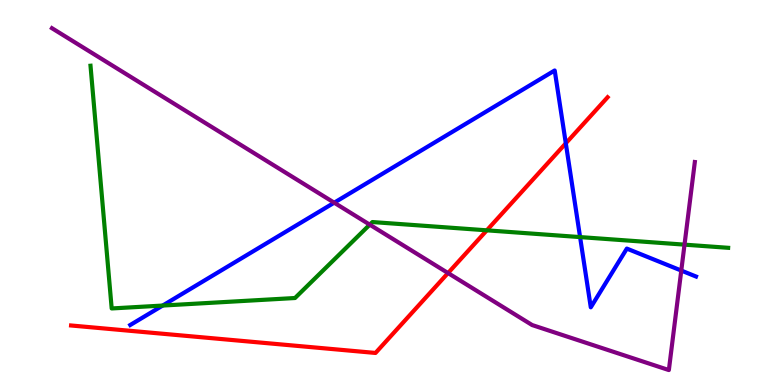[{'lines': ['blue', 'red'], 'intersections': [{'x': 7.3, 'y': 6.28}]}, {'lines': ['green', 'red'], 'intersections': [{'x': 6.28, 'y': 4.02}]}, {'lines': ['purple', 'red'], 'intersections': [{'x': 5.78, 'y': 2.91}]}, {'lines': ['blue', 'green'], 'intersections': [{'x': 2.1, 'y': 2.06}, {'x': 7.48, 'y': 3.84}]}, {'lines': ['blue', 'purple'], 'intersections': [{'x': 4.31, 'y': 4.74}, {'x': 8.79, 'y': 2.97}]}, {'lines': ['green', 'purple'], 'intersections': [{'x': 4.77, 'y': 4.16}, {'x': 8.83, 'y': 3.65}]}]